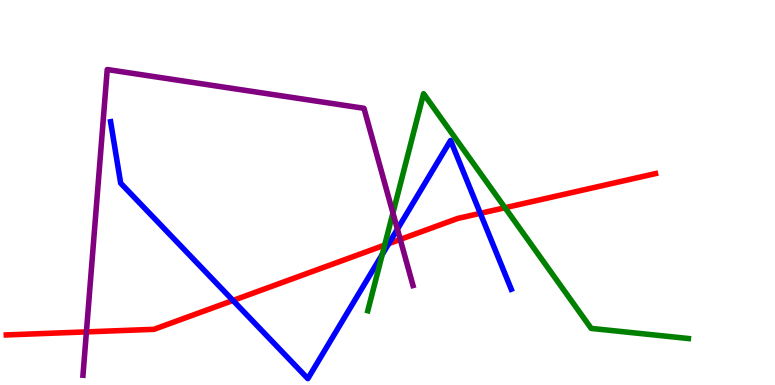[{'lines': ['blue', 'red'], 'intersections': [{'x': 3.01, 'y': 2.2}, {'x': 5.02, 'y': 3.67}, {'x': 6.2, 'y': 4.46}]}, {'lines': ['green', 'red'], 'intersections': [{'x': 4.96, 'y': 3.63}, {'x': 6.52, 'y': 4.6}]}, {'lines': ['purple', 'red'], 'intersections': [{'x': 1.12, 'y': 1.38}, {'x': 5.16, 'y': 3.78}]}, {'lines': ['blue', 'green'], 'intersections': [{'x': 4.93, 'y': 3.39}]}, {'lines': ['blue', 'purple'], 'intersections': [{'x': 5.13, 'y': 4.05}]}, {'lines': ['green', 'purple'], 'intersections': [{'x': 5.07, 'y': 4.47}]}]